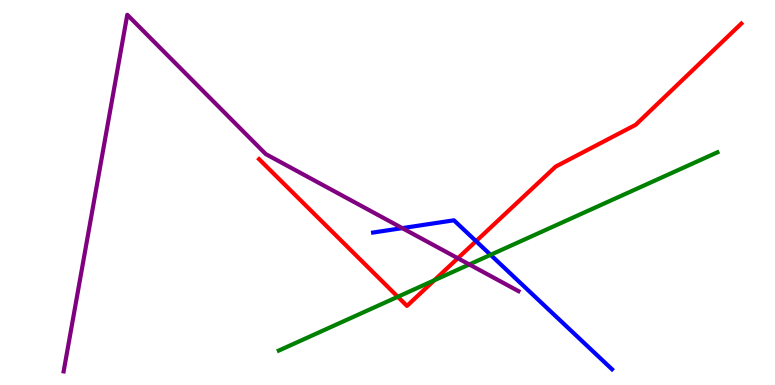[{'lines': ['blue', 'red'], 'intersections': [{'x': 6.14, 'y': 3.74}]}, {'lines': ['green', 'red'], 'intersections': [{'x': 5.13, 'y': 2.29}, {'x': 5.6, 'y': 2.72}]}, {'lines': ['purple', 'red'], 'intersections': [{'x': 5.91, 'y': 3.29}]}, {'lines': ['blue', 'green'], 'intersections': [{'x': 6.33, 'y': 3.38}]}, {'lines': ['blue', 'purple'], 'intersections': [{'x': 5.19, 'y': 4.07}]}, {'lines': ['green', 'purple'], 'intersections': [{'x': 6.06, 'y': 3.13}]}]